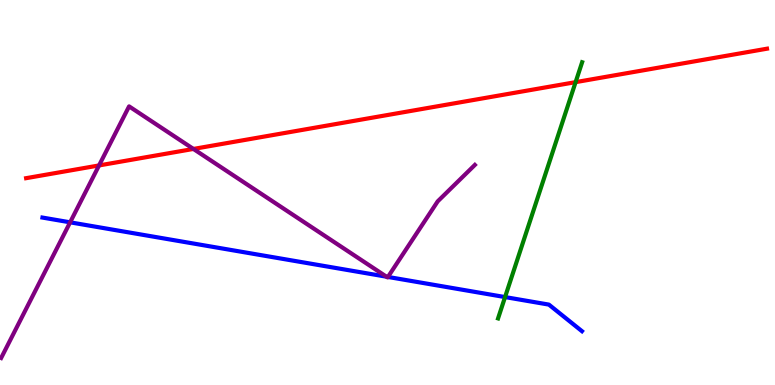[{'lines': ['blue', 'red'], 'intersections': []}, {'lines': ['green', 'red'], 'intersections': [{'x': 7.43, 'y': 7.87}]}, {'lines': ['purple', 'red'], 'intersections': [{'x': 1.28, 'y': 5.7}, {'x': 2.5, 'y': 6.13}]}, {'lines': ['blue', 'green'], 'intersections': [{'x': 6.52, 'y': 2.28}]}, {'lines': ['blue', 'purple'], 'intersections': [{'x': 0.905, 'y': 4.23}, {'x': 4.99, 'y': 2.81}, {'x': 5.01, 'y': 2.81}]}, {'lines': ['green', 'purple'], 'intersections': []}]